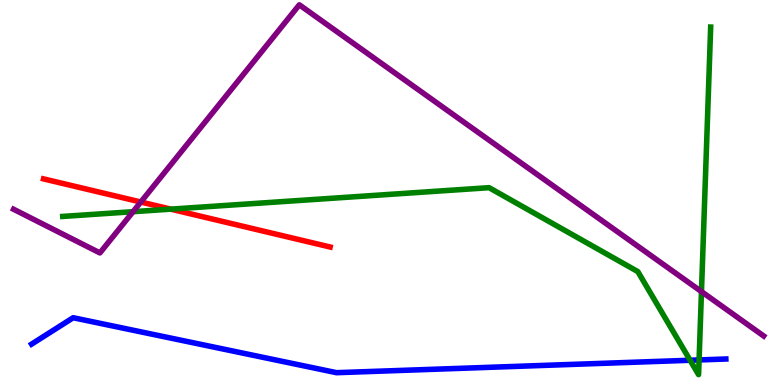[{'lines': ['blue', 'red'], 'intersections': []}, {'lines': ['green', 'red'], 'intersections': [{'x': 2.2, 'y': 4.57}]}, {'lines': ['purple', 'red'], 'intersections': [{'x': 1.82, 'y': 4.75}]}, {'lines': ['blue', 'green'], 'intersections': [{'x': 8.9, 'y': 0.643}, {'x': 9.02, 'y': 0.651}]}, {'lines': ['blue', 'purple'], 'intersections': []}, {'lines': ['green', 'purple'], 'intersections': [{'x': 1.72, 'y': 4.5}, {'x': 9.05, 'y': 2.43}]}]